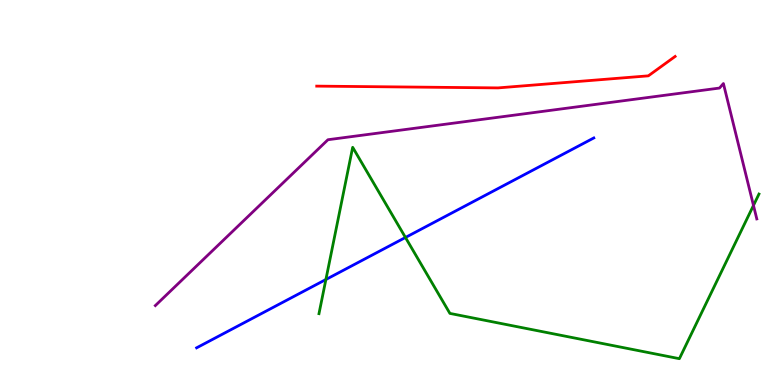[{'lines': ['blue', 'red'], 'intersections': []}, {'lines': ['green', 'red'], 'intersections': []}, {'lines': ['purple', 'red'], 'intersections': []}, {'lines': ['blue', 'green'], 'intersections': [{'x': 4.21, 'y': 2.74}, {'x': 5.23, 'y': 3.83}]}, {'lines': ['blue', 'purple'], 'intersections': []}, {'lines': ['green', 'purple'], 'intersections': [{'x': 9.72, 'y': 4.66}]}]